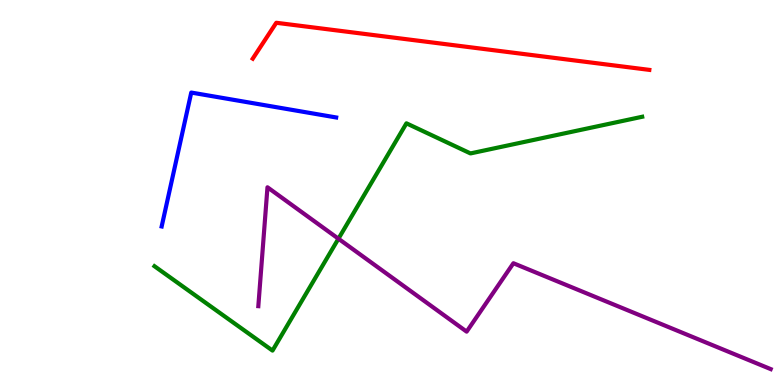[{'lines': ['blue', 'red'], 'intersections': []}, {'lines': ['green', 'red'], 'intersections': []}, {'lines': ['purple', 'red'], 'intersections': []}, {'lines': ['blue', 'green'], 'intersections': []}, {'lines': ['blue', 'purple'], 'intersections': []}, {'lines': ['green', 'purple'], 'intersections': [{'x': 4.37, 'y': 3.8}]}]